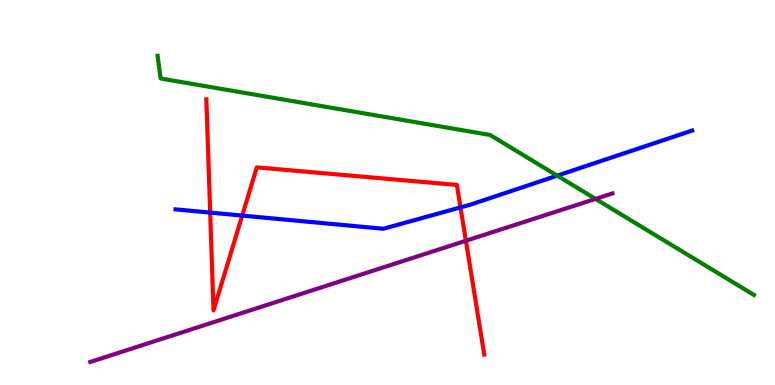[{'lines': ['blue', 'red'], 'intersections': [{'x': 2.71, 'y': 4.48}, {'x': 3.13, 'y': 4.4}, {'x': 5.94, 'y': 4.61}]}, {'lines': ['green', 'red'], 'intersections': []}, {'lines': ['purple', 'red'], 'intersections': [{'x': 6.01, 'y': 3.75}]}, {'lines': ['blue', 'green'], 'intersections': [{'x': 7.19, 'y': 5.44}]}, {'lines': ['blue', 'purple'], 'intersections': []}, {'lines': ['green', 'purple'], 'intersections': [{'x': 7.68, 'y': 4.83}]}]